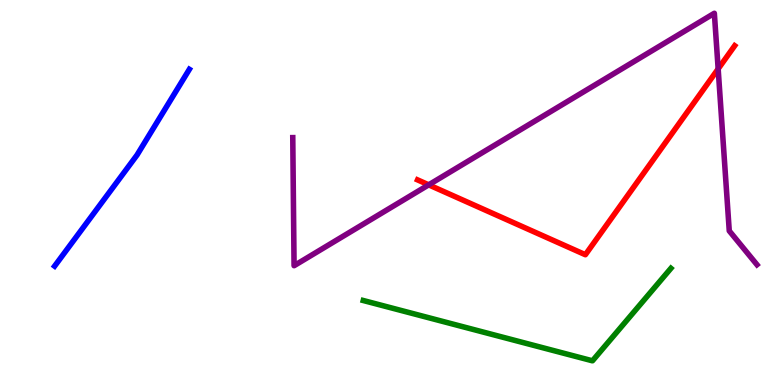[{'lines': ['blue', 'red'], 'intersections': []}, {'lines': ['green', 'red'], 'intersections': []}, {'lines': ['purple', 'red'], 'intersections': [{'x': 5.53, 'y': 5.2}, {'x': 9.27, 'y': 8.21}]}, {'lines': ['blue', 'green'], 'intersections': []}, {'lines': ['blue', 'purple'], 'intersections': []}, {'lines': ['green', 'purple'], 'intersections': []}]